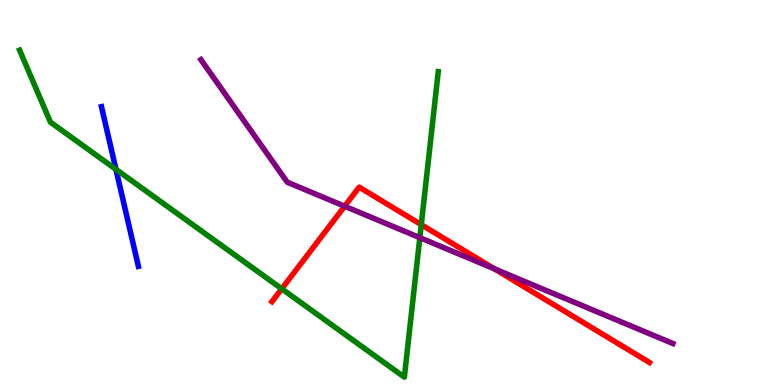[{'lines': ['blue', 'red'], 'intersections': []}, {'lines': ['green', 'red'], 'intersections': [{'x': 3.64, 'y': 2.5}, {'x': 5.44, 'y': 4.16}]}, {'lines': ['purple', 'red'], 'intersections': [{'x': 4.45, 'y': 4.64}, {'x': 6.38, 'y': 3.02}]}, {'lines': ['blue', 'green'], 'intersections': [{'x': 1.5, 'y': 5.6}]}, {'lines': ['blue', 'purple'], 'intersections': []}, {'lines': ['green', 'purple'], 'intersections': [{'x': 5.42, 'y': 3.83}]}]